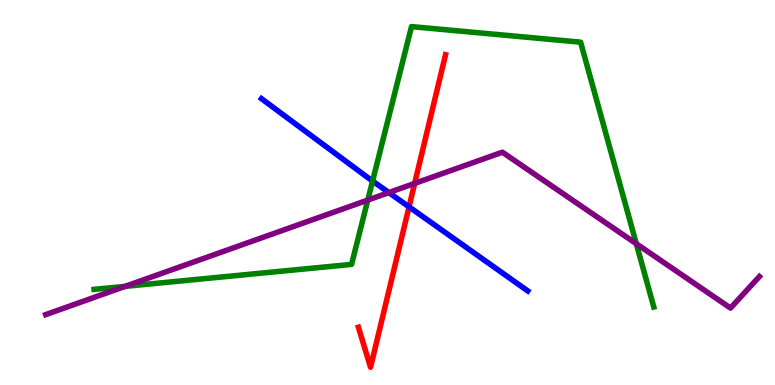[{'lines': ['blue', 'red'], 'intersections': [{'x': 5.28, 'y': 4.63}]}, {'lines': ['green', 'red'], 'intersections': []}, {'lines': ['purple', 'red'], 'intersections': [{'x': 5.35, 'y': 5.24}]}, {'lines': ['blue', 'green'], 'intersections': [{'x': 4.81, 'y': 5.3}]}, {'lines': ['blue', 'purple'], 'intersections': [{'x': 5.02, 'y': 5.0}]}, {'lines': ['green', 'purple'], 'intersections': [{'x': 1.62, 'y': 2.56}, {'x': 4.75, 'y': 4.8}, {'x': 8.21, 'y': 3.67}]}]